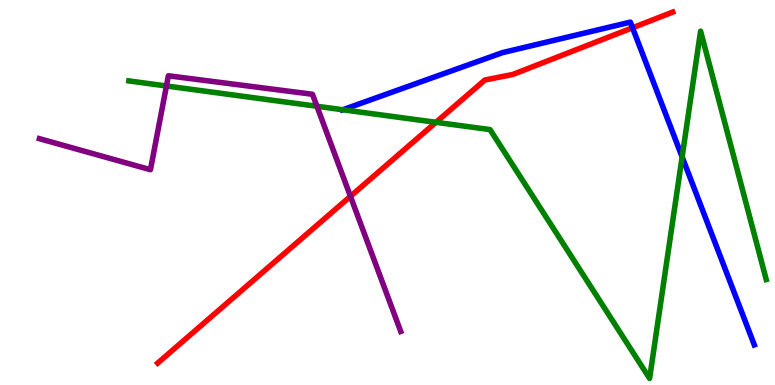[{'lines': ['blue', 'red'], 'intersections': [{'x': 8.16, 'y': 9.28}]}, {'lines': ['green', 'red'], 'intersections': [{'x': 5.63, 'y': 6.82}]}, {'lines': ['purple', 'red'], 'intersections': [{'x': 4.52, 'y': 4.9}]}, {'lines': ['blue', 'green'], 'intersections': [{'x': 4.42, 'y': 7.15}, {'x': 8.8, 'y': 5.92}]}, {'lines': ['blue', 'purple'], 'intersections': []}, {'lines': ['green', 'purple'], 'intersections': [{'x': 2.15, 'y': 7.77}, {'x': 4.09, 'y': 7.24}]}]